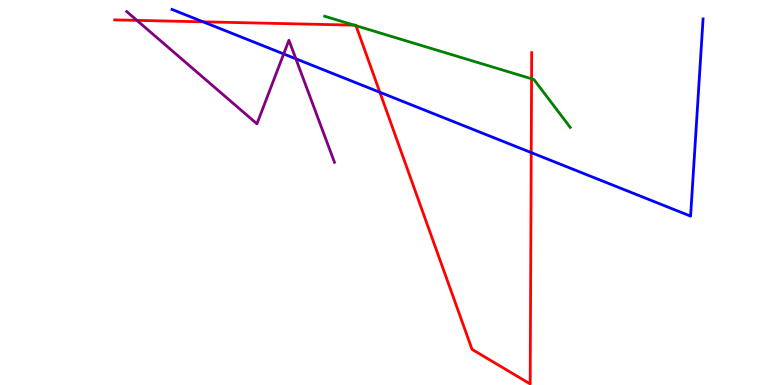[{'lines': ['blue', 'red'], 'intersections': [{'x': 2.62, 'y': 9.43}, {'x': 4.9, 'y': 7.6}, {'x': 6.85, 'y': 6.04}]}, {'lines': ['green', 'red'], 'intersections': [{'x': 4.57, 'y': 9.35}, {'x': 4.59, 'y': 9.33}, {'x': 6.86, 'y': 7.95}]}, {'lines': ['purple', 'red'], 'intersections': [{'x': 1.77, 'y': 9.47}]}, {'lines': ['blue', 'green'], 'intersections': []}, {'lines': ['blue', 'purple'], 'intersections': [{'x': 3.66, 'y': 8.6}, {'x': 3.82, 'y': 8.47}]}, {'lines': ['green', 'purple'], 'intersections': []}]